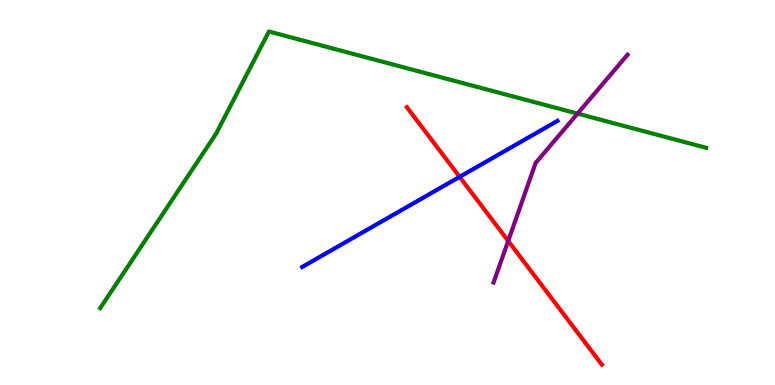[{'lines': ['blue', 'red'], 'intersections': [{'x': 5.93, 'y': 5.41}]}, {'lines': ['green', 'red'], 'intersections': []}, {'lines': ['purple', 'red'], 'intersections': [{'x': 6.56, 'y': 3.74}]}, {'lines': ['blue', 'green'], 'intersections': []}, {'lines': ['blue', 'purple'], 'intersections': []}, {'lines': ['green', 'purple'], 'intersections': [{'x': 7.45, 'y': 7.05}]}]